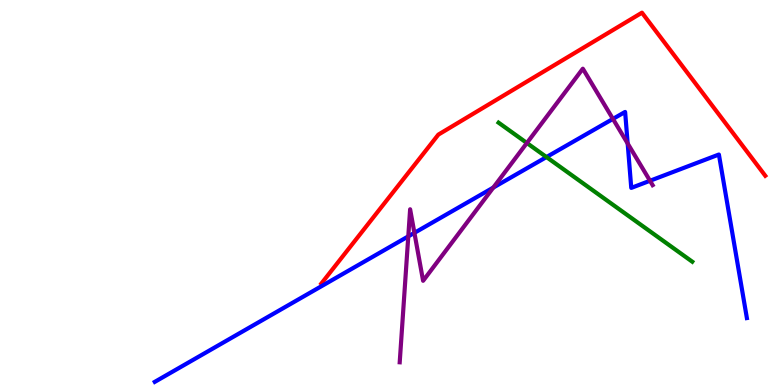[{'lines': ['blue', 'red'], 'intersections': []}, {'lines': ['green', 'red'], 'intersections': []}, {'lines': ['purple', 'red'], 'intersections': []}, {'lines': ['blue', 'green'], 'intersections': [{'x': 7.05, 'y': 5.92}]}, {'lines': ['blue', 'purple'], 'intersections': [{'x': 5.27, 'y': 3.86}, {'x': 5.35, 'y': 3.95}, {'x': 6.37, 'y': 5.13}, {'x': 7.91, 'y': 6.91}, {'x': 8.1, 'y': 6.27}, {'x': 8.39, 'y': 5.3}]}, {'lines': ['green', 'purple'], 'intersections': [{'x': 6.8, 'y': 6.29}]}]